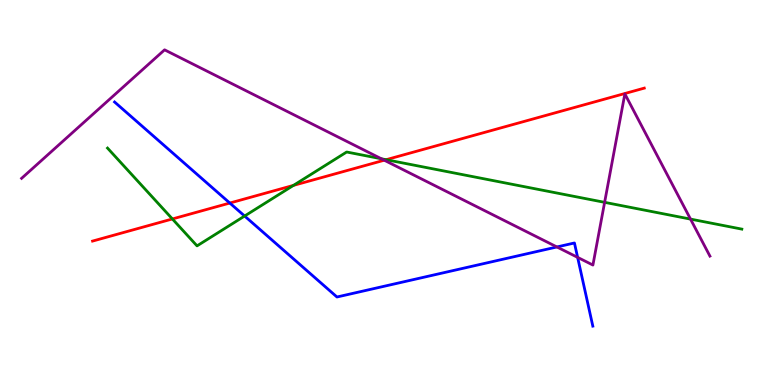[{'lines': ['blue', 'red'], 'intersections': [{'x': 2.97, 'y': 4.73}]}, {'lines': ['green', 'red'], 'intersections': [{'x': 2.22, 'y': 4.31}, {'x': 3.79, 'y': 5.18}, {'x': 4.98, 'y': 5.85}]}, {'lines': ['purple', 'red'], 'intersections': [{'x': 4.96, 'y': 5.84}]}, {'lines': ['blue', 'green'], 'intersections': [{'x': 3.16, 'y': 4.39}]}, {'lines': ['blue', 'purple'], 'intersections': [{'x': 7.19, 'y': 3.59}, {'x': 7.45, 'y': 3.32}]}, {'lines': ['green', 'purple'], 'intersections': [{'x': 4.92, 'y': 5.88}, {'x': 7.8, 'y': 4.74}, {'x': 8.91, 'y': 4.31}]}]